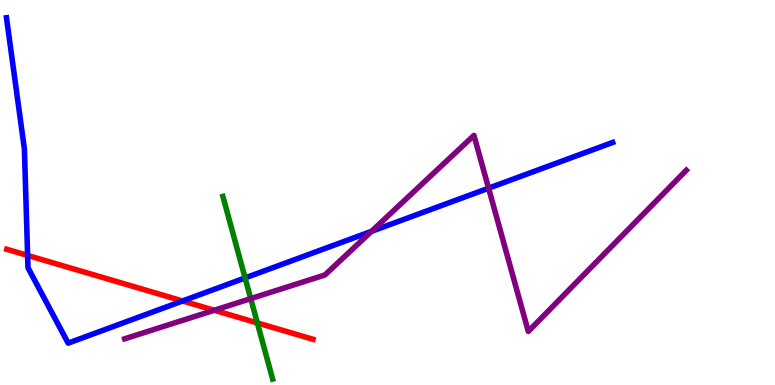[{'lines': ['blue', 'red'], 'intersections': [{'x': 0.356, 'y': 3.37}, {'x': 2.36, 'y': 2.18}]}, {'lines': ['green', 'red'], 'intersections': [{'x': 3.32, 'y': 1.61}]}, {'lines': ['purple', 'red'], 'intersections': [{'x': 2.76, 'y': 1.94}]}, {'lines': ['blue', 'green'], 'intersections': [{'x': 3.16, 'y': 2.78}]}, {'lines': ['blue', 'purple'], 'intersections': [{'x': 4.79, 'y': 3.99}, {'x': 6.3, 'y': 5.11}]}, {'lines': ['green', 'purple'], 'intersections': [{'x': 3.24, 'y': 2.24}]}]